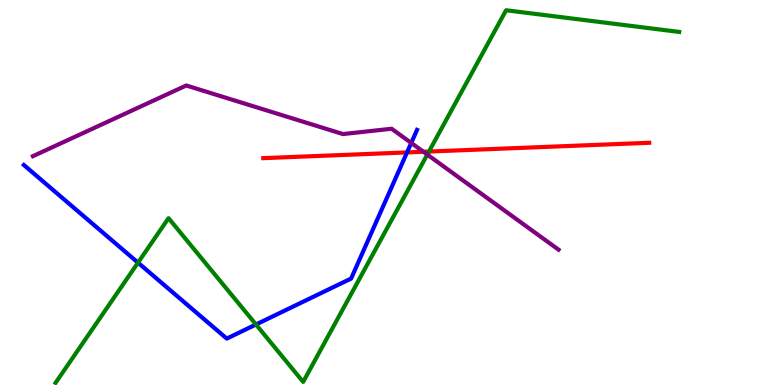[{'lines': ['blue', 'red'], 'intersections': [{'x': 5.25, 'y': 6.04}]}, {'lines': ['green', 'red'], 'intersections': [{'x': 5.53, 'y': 6.06}]}, {'lines': ['purple', 'red'], 'intersections': [{'x': 5.46, 'y': 6.06}]}, {'lines': ['blue', 'green'], 'intersections': [{'x': 1.78, 'y': 3.18}, {'x': 3.3, 'y': 1.57}]}, {'lines': ['blue', 'purple'], 'intersections': [{'x': 5.31, 'y': 6.29}]}, {'lines': ['green', 'purple'], 'intersections': [{'x': 5.51, 'y': 5.98}]}]